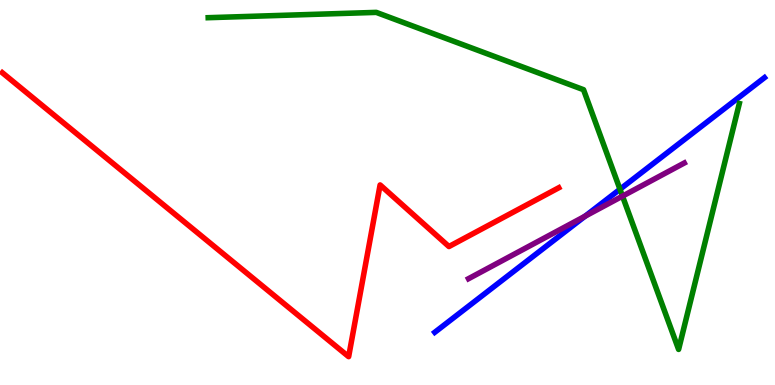[{'lines': ['blue', 'red'], 'intersections': []}, {'lines': ['green', 'red'], 'intersections': []}, {'lines': ['purple', 'red'], 'intersections': []}, {'lines': ['blue', 'green'], 'intersections': [{'x': 8.0, 'y': 5.08}]}, {'lines': ['blue', 'purple'], 'intersections': [{'x': 7.55, 'y': 4.39}]}, {'lines': ['green', 'purple'], 'intersections': [{'x': 8.03, 'y': 4.91}]}]